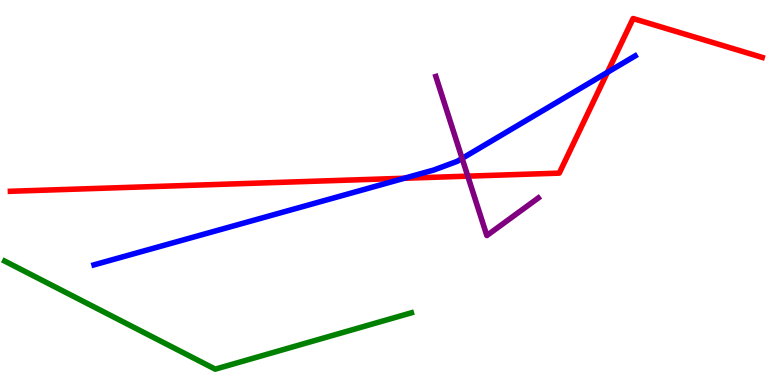[{'lines': ['blue', 'red'], 'intersections': [{'x': 5.22, 'y': 5.37}, {'x': 7.84, 'y': 8.12}]}, {'lines': ['green', 'red'], 'intersections': []}, {'lines': ['purple', 'red'], 'intersections': [{'x': 6.04, 'y': 5.42}]}, {'lines': ['blue', 'green'], 'intersections': []}, {'lines': ['blue', 'purple'], 'intersections': [{'x': 5.96, 'y': 5.89}]}, {'lines': ['green', 'purple'], 'intersections': []}]